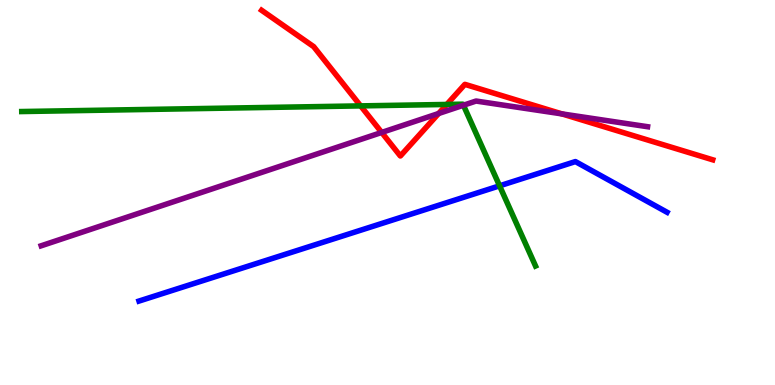[{'lines': ['blue', 'red'], 'intersections': []}, {'lines': ['green', 'red'], 'intersections': [{'x': 4.65, 'y': 7.25}, {'x': 5.76, 'y': 7.29}]}, {'lines': ['purple', 'red'], 'intersections': [{'x': 4.93, 'y': 6.56}, {'x': 5.66, 'y': 7.05}, {'x': 7.25, 'y': 7.04}]}, {'lines': ['blue', 'green'], 'intersections': [{'x': 6.45, 'y': 5.17}]}, {'lines': ['blue', 'purple'], 'intersections': []}, {'lines': ['green', 'purple'], 'intersections': [{'x': 5.98, 'y': 7.27}]}]